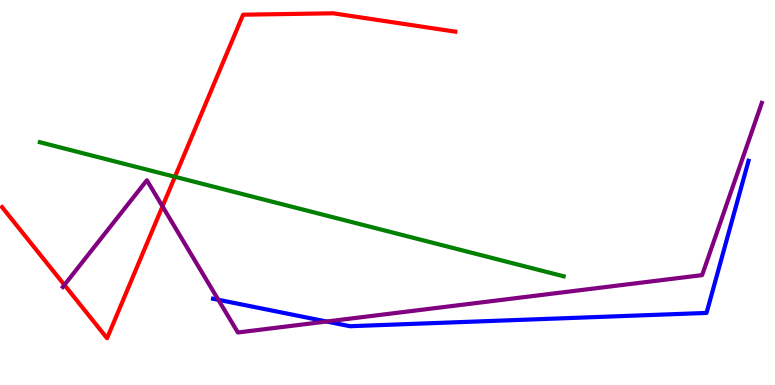[{'lines': ['blue', 'red'], 'intersections': []}, {'lines': ['green', 'red'], 'intersections': [{'x': 2.26, 'y': 5.41}]}, {'lines': ['purple', 'red'], 'intersections': [{'x': 0.831, 'y': 2.6}, {'x': 2.1, 'y': 4.64}]}, {'lines': ['blue', 'green'], 'intersections': []}, {'lines': ['blue', 'purple'], 'intersections': [{'x': 2.82, 'y': 2.21}, {'x': 4.21, 'y': 1.65}]}, {'lines': ['green', 'purple'], 'intersections': []}]